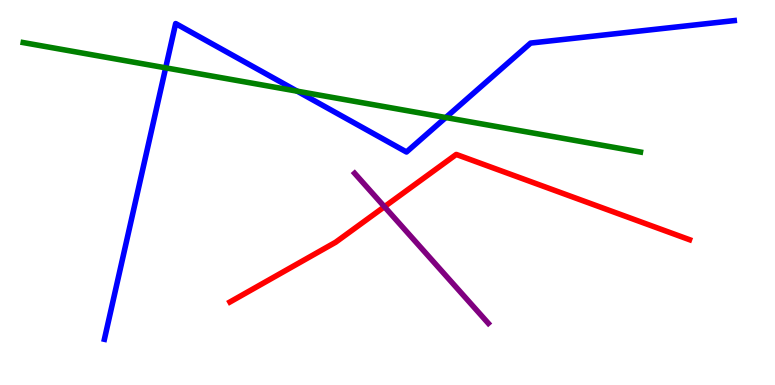[{'lines': ['blue', 'red'], 'intersections': []}, {'lines': ['green', 'red'], 'intersections': []}, {'lines': ['purple', 'red'], 'intersections': [{'x': 4.96, 'y': 4.63}]}, {'lines': ['blue', 'green'], 'intersections': [{'x': 2.14, 'y': 8.24}, {'x': 3.83, 'y': 7.63}, {'x': 5.75, 'y': 6.95}]}, {'lines': ['blue', 'purple'], 'intersections': []}, {'lines': ['green', 'purple'], 'intersections': []}]